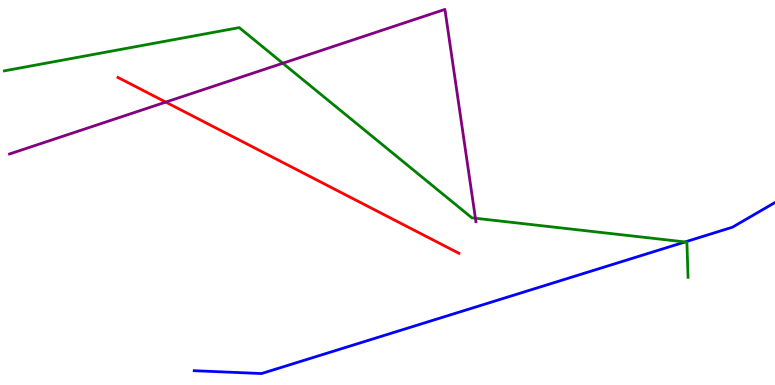[{'lines': ['blue', 'red'], 'intersections': []}, {'lines': ['green', 'red'], 'intersections': []}, {'lines': ['purple', 'red'], 'intersections': [{'x': 2.14, 'y': 7.35}]}, {'lines': ['blue', 'green'], 'intersections': [{'x': 8.84, 'y': 3.72}]}, {'lines': ['blue', 'purple'], 'intersections': []}, {'lines': ['green', 'purple'], 'intersections': [{'x': 3.65, 'y': 8.36}, {'x': 6.13, 'y': 4.33}]}]